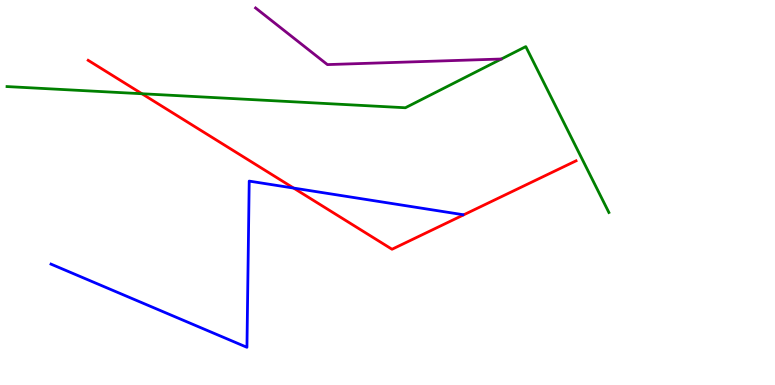[{'lines': ['blue', 'red'], 'intersections': [{'x': 3.79, 'y': 5.11}]}, {'lines': ['green', 'red'], 'intersections': [{'x': 1.83, 'y': 7.57}]}, {'lines': ['purple', 'red'], 'intersections': []}, {'lines': ['blue', 'green'], 'intersections': []}, {'lines': ['blue', 'purple'], 'intersections': []}, {'lines': ['green', 'purple'], 'intersections': []}]